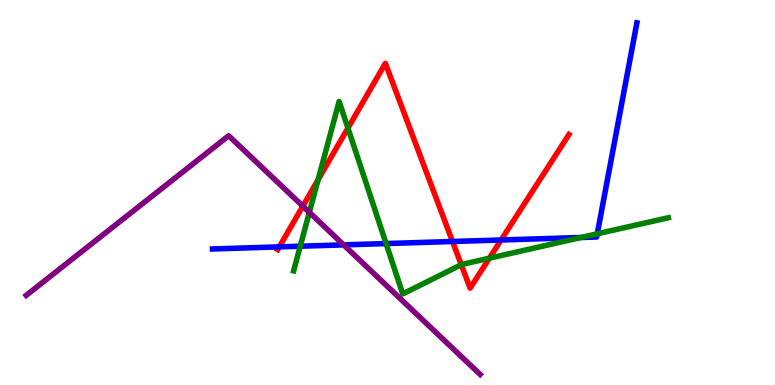[{'lines': ['blue', 'red'], 'intersections': [{'x': 3.6, 'y': 3.59}, {'x': 5.84, 'y': 3.73}, {'x': 6.47, 'y': 3.77}]}, {'lines': ['green', 'red'], 'intersections': [{'x': 4.1, 'y': 5.33}, {'x': 4.49, 'y': 6.67}, {'x': 5.95, 'y': 3.12}, {'x': 6.31, 'y': 3.29}]}, {'lines': ['purple', 'red'], 'intersections': [{'x': 3.91, 'y': 4.65}]}, {'lines': ['blue', 'green'], 'intersections': [{'x': 3.87, 'y': 3.6}, {'x': 4.98, 'y': 3.67}, {'x': 7.5, 'y': 3.83}, {'x': 7.71, 'y': 3.93}]}, {'lines': ['blue', 'purple'], 'intersections': [{'x': 4.43, 'y': 3.64}]}, {'lines': ['green', 'purple'], 'intersections': [{'x': 3.99, 'y': 4.48}]}]